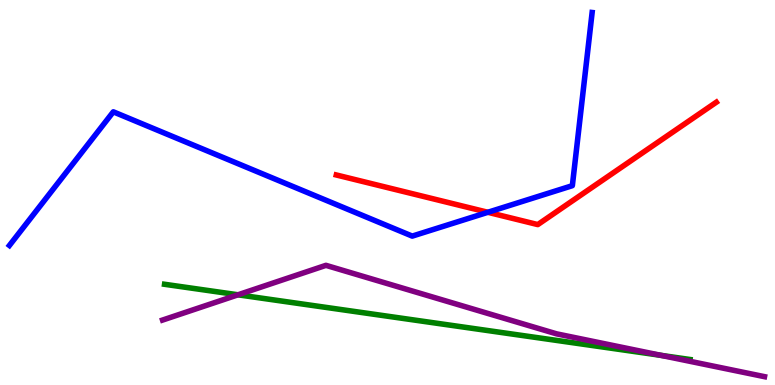[{'lines': ['blue', 'red'], 'intersections': [{'x': 6.29, 'y': 4.49}]}, {'lines': ['green', 'red'], 'intersections': []}, {'lines': ['purple', 'red'], 'intersections': []}, {'lines': ['blue', 'green'], 'intersections': []}, {'lines': ['blue', 'purple'], 'intersections': []}, {'lines': ['green', 'purple'], 'intersections': [{'x': 3.07, 'y': 2.34}, {'x': 8.53, 'y': 0.77}]}]